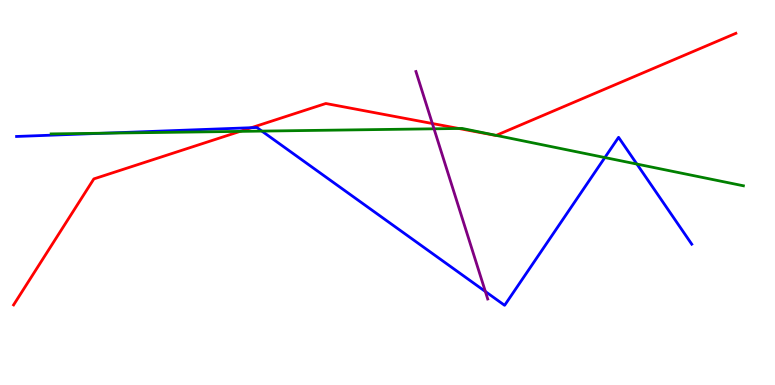[{'lines': ['blue', 'red'], 'intersections': [{'x': 3.24, 'y': 6.68}]}, {'lines': ['green', 'red'], 'intersections': [{'x': 3.1, 'y': 6.59}, {'x': 5.92, 'y': 6.66}, {'x': 6.4, 'y': 6.48}]}, {'lines': ['purple', 'red'], 'intersections': [{'x': 5.58, 'y': 6.79}]}, {'lines': ['blue', 'green'], 'intersections': [{'x': 1.35, 'y': 6.54}, {'x': 3.38, 'y': 6.59}, {'x': 7.8, 'y': 5.91}, {'x': 8.22, 'y': 5.74}]}, {'lines': ['blue', 'purple'], 'intersections': [{'x': 6.26, 'y': 2.43}]}, {'lines': ['green', 'purple'], 'intersections': [{'x': 5.6, 'y': 6.65}]}]